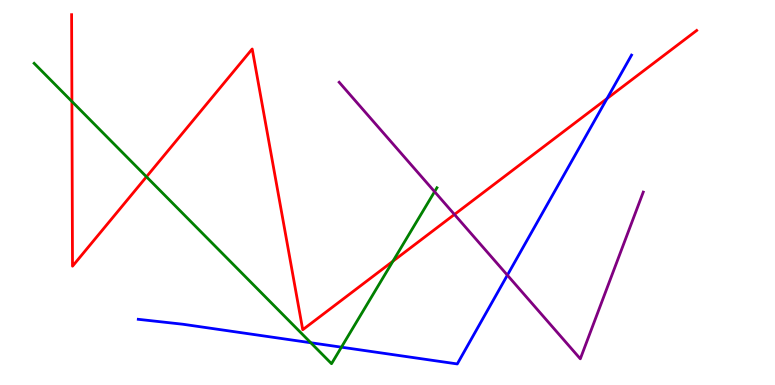[{'lines': ['blue', 'red'], 'intersections': [{'x': 7.83, 'y': 7.44}]}, {'lines': ['green', 'red'], 'intersections': [{'x': 0.928, 'y': 7.36}, {'x': 1.89, 'y': 5.41}, {'x': 5.07, 'y': 3.22}]}, {'lines': ['purple', 'red'], 'intersections': [{'x': 5.86, 'y': 4.43}]}, {'lines': ['blue', 'green'], 'intersections': [{'x': 4.01, 'y': 1.1}, {'x': 4.41, 'y': 0.982}]}, {'lines': ['blue', 'purple'], 'intersections': [{'x': 6.55, 'y': 2.85}]}, {'lines': ['green', 'purple'], 'intersections': [{'x': 5.61, 'y': 5.02}]}]